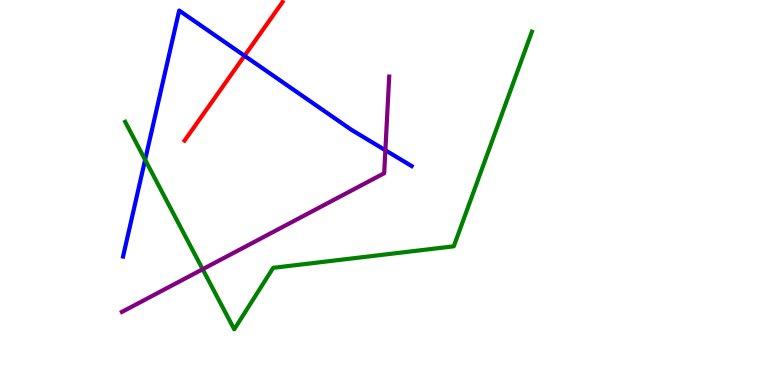[{'lines': ['blue', 'red'], 'intersections': [{'x': 3.16, 'y': 8.55}]}, {'lines': ['green', 'red'], 'intersections': []}, {'lines': ['purple', 'red'], 'intersections': []}, {'lines': ['blue', 'green'], 'intersections': [{'x': 1.87, 'y': 5.85}]}, {'lines': ['blue', 'purple'], 'intersections': [{'x': 4.97, 'y': 6.1}]}, {'lines': ['green', 'purple'], 'intersections': [{'x': 2.61, 'y': 3.01}]}]